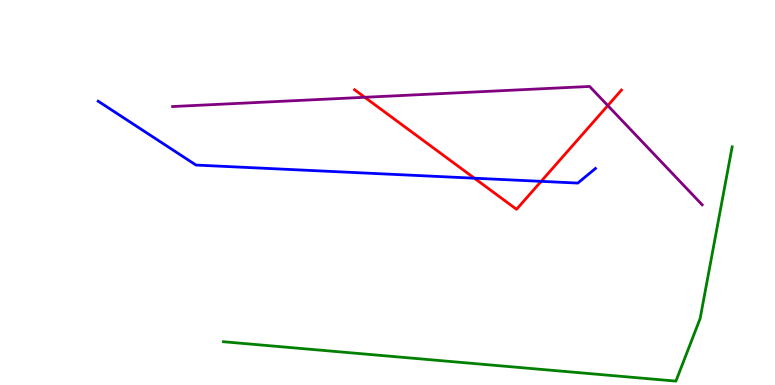[{'lines': ['blue', 'red'], 'intersections': [{'x': 6.12, 'y': 5.37}, {'x': 6.98, 'y': 5.29}]}, {'lines': ['green', 'red'], 'intersections': []}, {'lines': ['purple', 'red'], 'intersections': [{'x': 4.71, 'y': 7.47}, {'x': 7.84, 'y': 7.26}]}, {'lines': ['blue', 'green'], 'intersections': []}, {'lines': ['blue', 'purple'], 'intersections': []}, {'lines': ['green', 'purple'], 'intersections': []}]